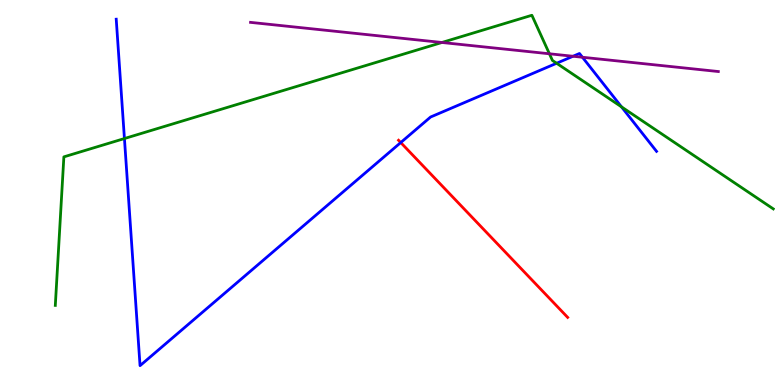[{'lines': ['blue', 'red'], 'intersections': [{'x': 5.17, 'y': 6.3}]}, {'lines': ['green', 'red'], 'intersections': []}, {'lines': ['purple', 'red'], 'intersections': []}, {'lines': ['blue', 'green'], 'intersections': [{'x': 1.61, 'y': 6.4}, {'x': 7.18, 'y': 8.36}, {'x': 8.02, 'y': 7.22}]}, {'lines': ['blue', 'purple'], 'intersections': [{'x': 7.39, 'y': 8.54}, {'x': 7.52, 'y': 8.51}]}, {'lines': ['green', 'purple'], 'intersections': [{'x': 5.7, 'y': 8.9}, {'x': 7.09, 'y': 8.6}]}]